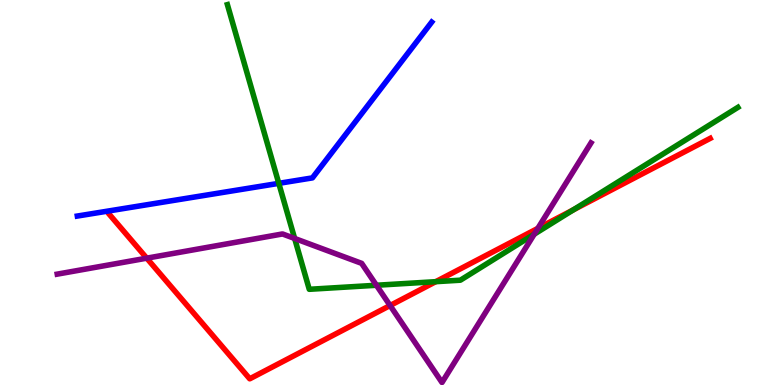[{'lines': ['blue', 'red'], 'intersections': []}, {'lines': ['green', 'red'], 'intersections': [{'x': 5.62, 'y': 2.68}, {'x': 7.4, 'y': 4.55}]}, {'lines': ['purple', 'red'], 'intersections': [{'x': 1.89, 'y': 3.29}, {'x': 5.03, 'y': 2.06}, {'x': 6.94, 'y': 4.07}]}, {'lines': ['blue', 'green'], 'intersections': [{'x': 3.6, 'y': 5.24}]}, {'lines': ['blue', 'purple'], 'intersections': []}, {'lines': ['green', 'purple'], 'intersections': [{'x': 3.8, 'y': 3.81}, {'x': 4.86, 'y': 2.59}, {'x': 6.89, 'y': 3.92}]}]